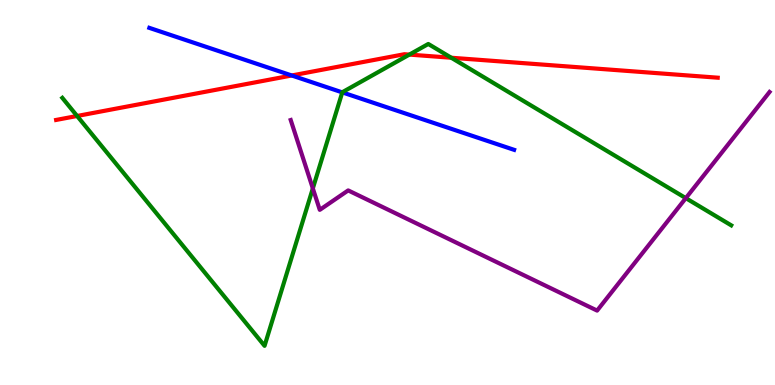[{'lines': ['blue', 'red'], 'intersections': [{'x': 3.76, 'y': 8.04}]}, {'lines': ['green', 'red'], 'intersections': [{'x': 0.995, 'y': 6.99}, {'x': 5.28, 'y': 8.58}, {'x': 5.82, 'y': 8.5}]}, {'lines': ['purple', 'red'], 'intersections': []}, {'lines': ['blue', 'green'], 'intersections': [{'x': 4.42, 'y': 7.6}]}, {'lines': ['blue', 'purple'], 'intersections': []}, {'lines': ['green', 'purple'], 'intersections': [{'x': 4.04, 'y': 5.11}, {'x': 8.85, 'y': 4.85}]}]